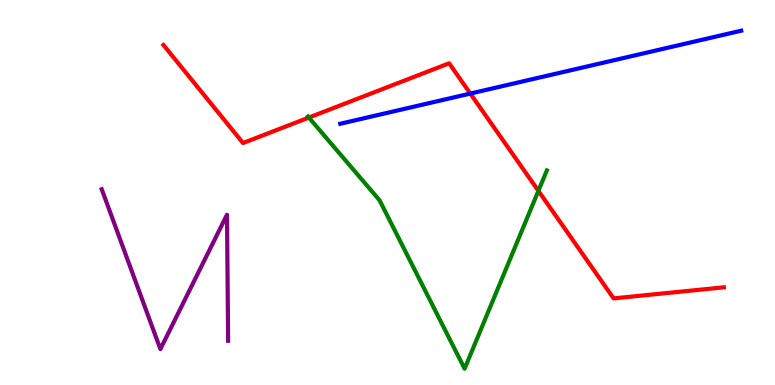[{'lines': ['blue', 'red'], 'intersections': [{'x': 6.07, 'y': 7.57}]}, {'lines': ['green', 'red'], 'intersections': [{'x': 3.99, 'y': 6.95}, {'x': 6.95, 'y': 5.04}]}, {'lines': ['purple', 'red'], 'intersections': []}, {'lines': ['blue', 'green'], 'intersections': []}, {'lines': ['blue', 'purple'], 'intersections': []}, {'lines': ['green', 'purple'], 'intersections': []}]